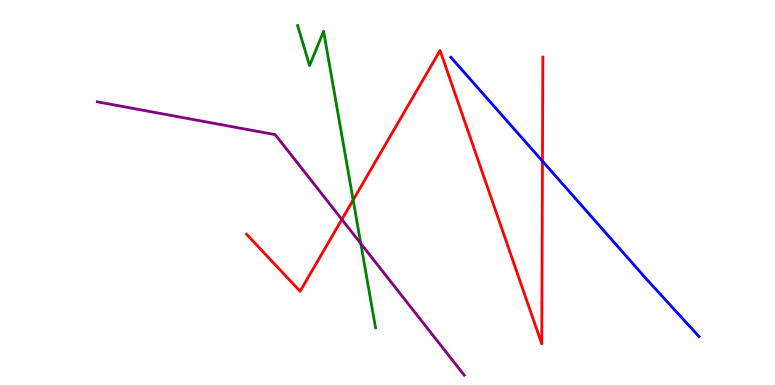[{'lines': ['blue', 'red'], 'intersections': [{'x': 7.0, 'y': 5.81}]}, {'lines': ['green', 'red'], 'intersections': [{'x': 4.56, 'y': 4.81}]}, {'lines': ['purple', 'red'], 'intersections': [{'x': 4.41, 'y': 4.3}]}, {'lines': ['blue', 'green'], 'intersections': []}, {'lines': ['blue', 'purple'], 'intersections': []}, {'lines': ['green', 'purple'], 'intersections': [{'x': 4.66, 'y': 3.67}]}]